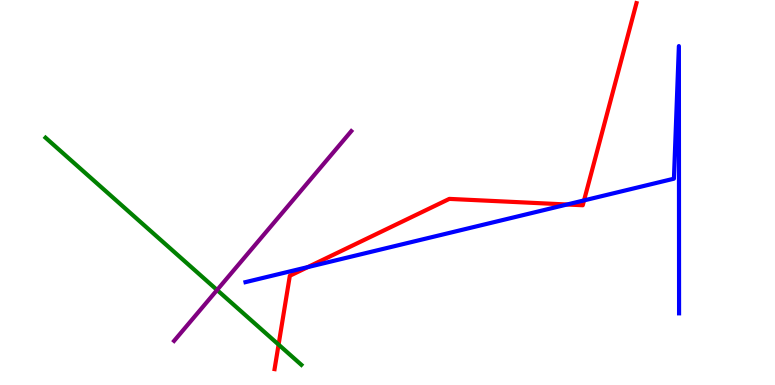[{'lines': ['blue', 'red'], 'intersections': [{'x': 3.97, 'y': 3.06}, {'x': 7.32, 'y': 4.69}, {'x': 7.54, 'y': 4.79}]}, {'lines': ['green', 'red'], 'intersections': [{'x': 3.59, 'y': 1.05}]}, {'lines': ['purple', 'red'], 'intersections': []}, {'lines': ['blue', 'green'], 'intersections': []}, {'lines': ['blue', 'purple'], 'intersections': []}, {'lines': ['green', 'purple'], 'intersections': [{'x': 2.8, 'y': 2.47}]}]